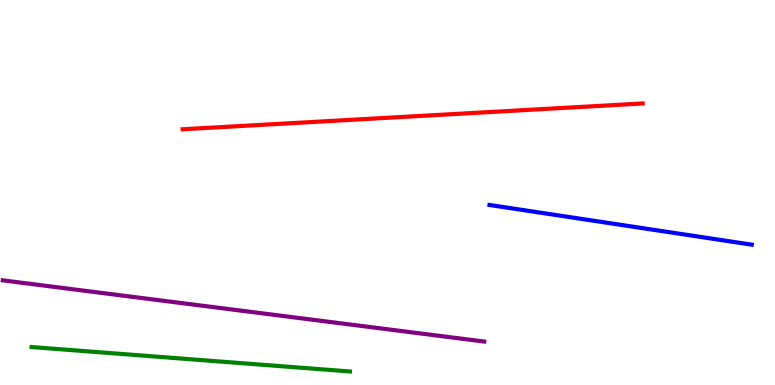[{'lines': ['blue', 'red'], 'intersections': []}, {'lines': ['green', 'red'], 'intersections': []}, {'lines': ['purple', 'red'], 'intersections': []}, {'lines': ['blue', 'green'], 'intersections': []}, {'lines': ['blue', 'purple'], 'intersections': []}, {'lines': ['green', 'purple'], 'intersections': []}]